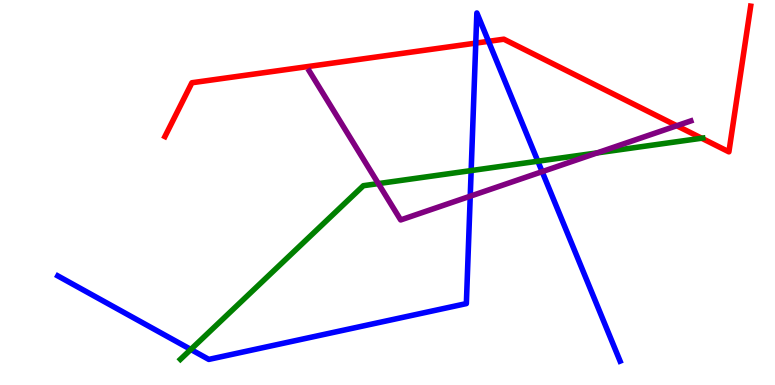[{'lines': ['blue', 'red'], 'intersections': [{'x': 6.14, 'y': 8.88}, {'x': 6.3, 'y': 8.93}]}, {'lines': ['green', 'red'], 'intersections': [{'x': 9.05, 'y': 6.41}]}, {'lines': ['purple', 'red'], 'intersections': [{'x': 8.73, 'y': 6.73}]}, {'lines': ['blue', 'green'], 'intersections': [{'x': 2.46, 'y': 0.923}, {'x': 6.08, 'y': 5.57}, {'x': 6.94, 'y': 5.81}]}, {'lines': ['blue', 'purple'], 'intersections': [{'x': 6.07, 'y': 4.9}, {'x': 7.0, 'y': 5.54}]}, {'lines': ['green', 'purple'], 'intersections': [{'x': 4.88, 'y': 5.23}, {'x': 7.71, 'y': 6.03}]}]